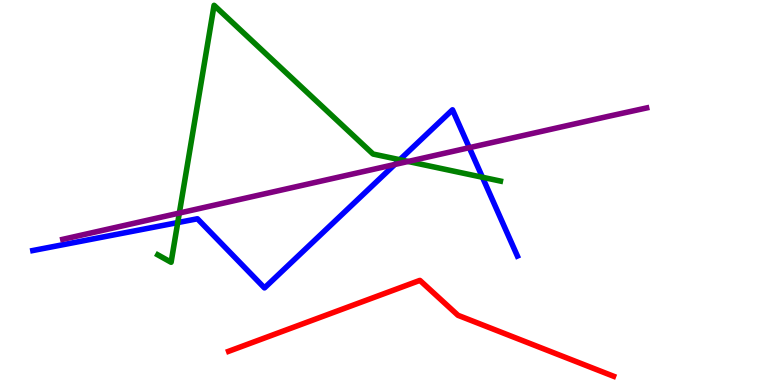[{'lines': ['blue', 'red'], 'intersections': []}, {'lines': ['green', 'red'], 'intersections': []}, {'lines': ['purple', 'red'], 'intersections': []}, {'lines': ['blue', 'green'], 'intersections': [{'x': 2.29, 'y': 4.22}, {'x': 5.16, 'y': 5.85}, {'x': 6.22, 'y': 5.4}]}, {'lines': ['blue', 'purple'], 'intersections': [{'x': 5.09, 'y': 5.73}, {'x': 6.06, 'y': 6.16}]}, {'lines': ['green', 'purple'], 'intersections': [{'x': 2.31, 'y': 4.47}, {'x': 5.27, 'y': 5.81}]}]